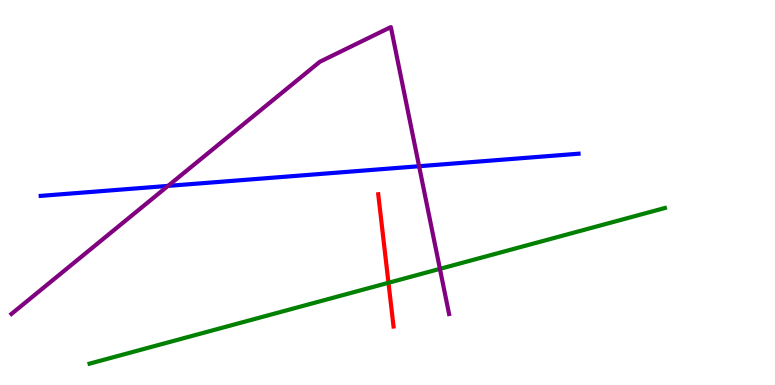[{'lines': ['blue', 'red'], 'intersections': []}, {'lines': ['green', 'red'], 'intersections': [{'x': 5.01, 'y': 2.65}]}, {'lines': ['purple', 'red'], 'intersections': []}, {'lines': ['blue', 'green'], 'intersections': []}, {'lines': ['blue', 'purple'], 'intersections': [{'x': 2.17, 'y': 5.17}, {'x': 5.41, 'y': 5.68}]}, {'lines': ['green', 'purple'], 'intersections': [{'x': 5.68, 'y': 3.02}]}]